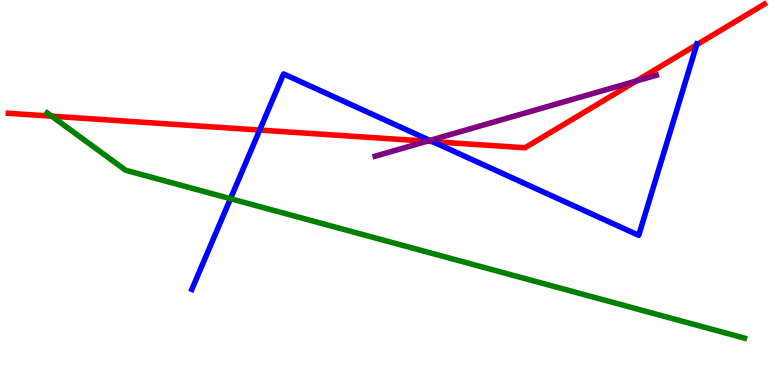[{'lines': ['blue', 'red'], 'intersections': [{'x': 3.35, 'y': 6.62}, {'x': 5.58, 'y': 6.32}, {'x': 8.99, 'y': 8.84}]}, {'lines': ['green', 'red'], 'intersections': [{'x': 0.667, 'y': 6.98}]}, {'lines': ['purple', 'red'], 'intersections': [{'x': 5.51, 'y': 6.33}, {'x': 8.21, 'y': 7.9}]}, {'lines': ['blue', 'green'], 'intersections': [{'x': 2.97, 'y': 4.84}]}, {'lines': ['blue', 'purple'], 'intersections': [{'x': 5.55, 'y': 6.35}]}, {'lines': ['green', 'purple'], 'intersections': []}]